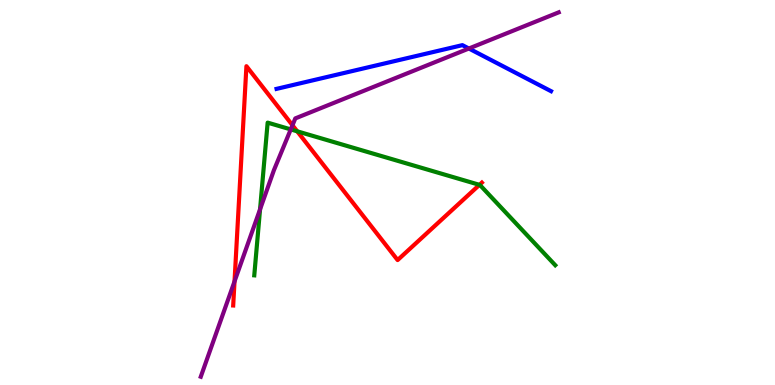[{'lines': ['blue', 'red'], 'intersections': []}, {'lines': ['green', 'red'], 'intersections': [{'x': 3.83, 'y': 6.59}, {'x': 6.19, 'y': 5.2}]}, {'lines': ['purple', 'red'], 'intersections': [{'x': 3.03, 'y': 2.69}, {'x': 3.77, 'y': 6.75}]}, {'lines': ['blue', 'green'], 'intersections': []}, {'lines': ['blue', 'purple'], 'intersections': [{'x': 6.05, 'y': 8.74}]}, {'lines': ['green', 'purple'], 'intersections': [{'x': 3.36, 'y': 4.56}, {'x': 3.75, 'y': 6.64}]}]